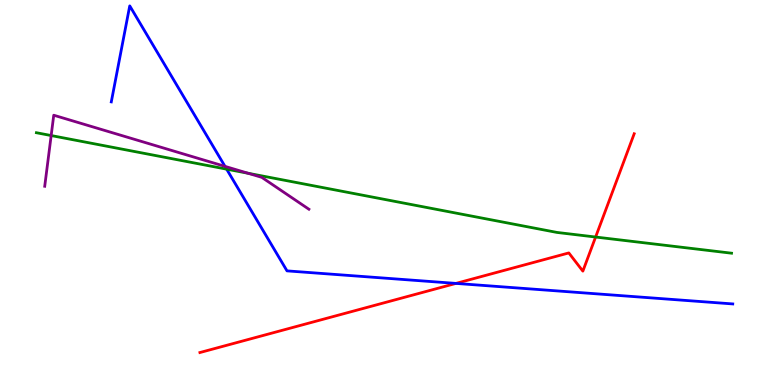[{'lines': ['blue', 'red'], 'intersections': [{'x': 5.88, 'y': 2.64}]}, {'lines': ['green', 'red'], 'intersections': [{'x': 7.69, 'y': 3.84}]}, {'lines': ['purple', 'red'], 'intersections': []}, {'lines': ['blue', 'green'], 'intersections': [{'x': 2.92, 'y': 5.61}]}, {'lines': ['blue', 'purple'], 'intersections': [{'x': 2.9, 'y': 5.68}]}, {'lines': ['green', 'purple'], 'intersections': [{'x': 0.66, 'y': 6.48}, {'x': 3.2, 'y': 5.5}]}]